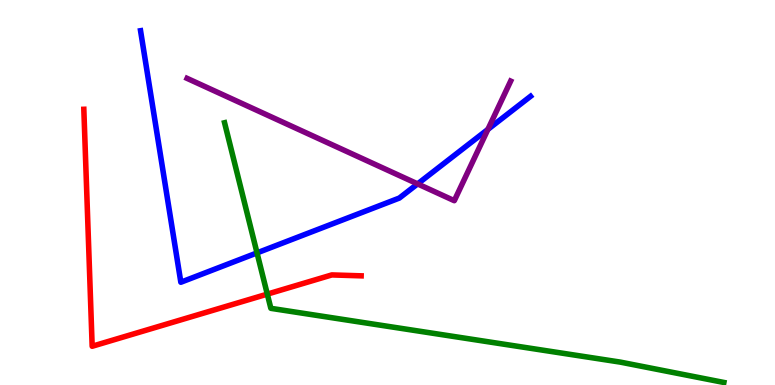[{'lines': ['blue', 'red'], 'intersections': []}, {'lines': ['green', 'red'], 'intersections': [{'x': 3.45, 'y': 2.36}]}, {'lines': ['purple', 'red'], 'intersections': []}, {'lines': ['blue', 'green'], 'intersections': [{'x': 3.32, 'y': 3.43}]}, {'lines': ['blue', 'purple'], 'intersections': [{'x': 5.39, 'y': 5.22}, {'x': 6.3, 'y': 6.64}]}, {'lines': ['green', 'purple'], 'intersections': []}]